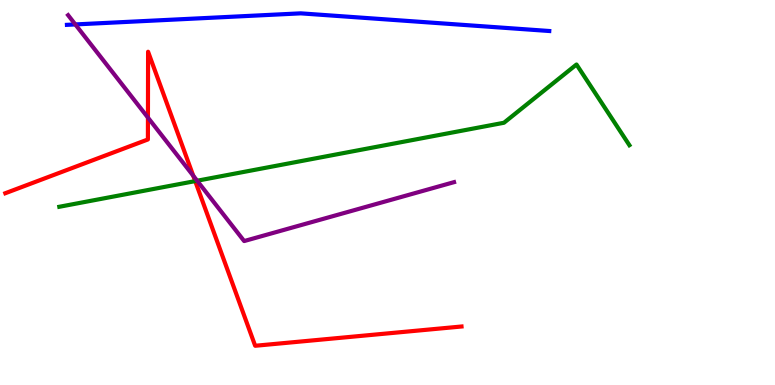[{'lines': ['blue', 'red'], 'intersections': []}, {'lines': ['green', 'red'], 'intersections': [{'x': 2.52, 'y': 5.3}]}, {'lines': ['purple', 'red'], 'intersections': [{'x': 1.91, 'y': 6.95}, {'x': 2.49, 'y': 5.44}]}, {'lines': ['blue', 'green'], 'intersections': []}, {'lines': ['blue', 'purple'], 'intersections': [{'x': 0.972, 'y': 9.37}]}, {'lines': ['green', 'purple'], 'intersections': [{'x': 2.54, 'y': 5.31}]}]